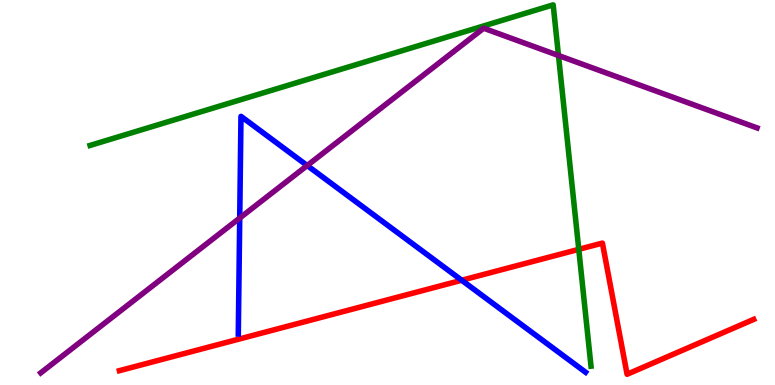[{'lines': ['blue', 'red'], 'intersections': [{'x': 5.96, 'y': 2.72}]}, {'lines': ['green', 'red'], 'intersections': [{'x': 7.47, 'y': 3.52}]}, {'lines': ['purple', 'red'], 'intersections': []}, {'lines': ['blue', 'green'], 'intersections': []}, {'lines': ['blue', 'purple'], 'intersections': [{'x': 3.09, 'y': 4.34}, {'x': 3.96, 'y': 5.7}]}, {'lines': ['green', 'purple'], 'intersections': [{'x': 7.21, 'y': 8.56}]}]